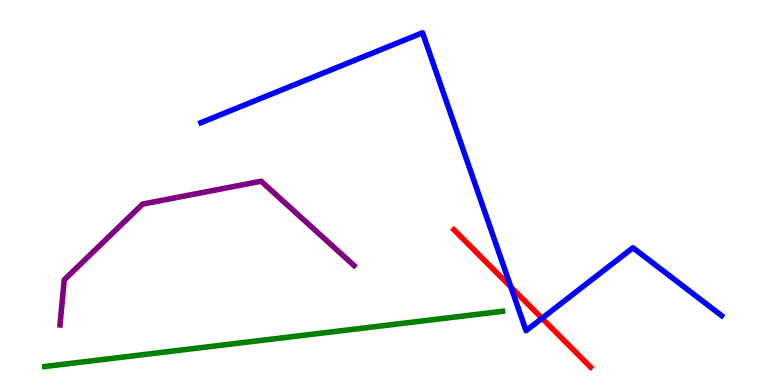[{'lines': ['blue', 'red'], 'intersections': [{'x': 6.59, 'y': 2.55}, {'x': 6.99, 'y': 1.73}]}, {'lines': ['green', 'red'], 'intersections': []}, {'lines': ['purple', 'red'], 'intersections': []}, {'lines': ['blue', 'green'], 'intersections': []}, {'lines': ['blue', 'purple'], 'intersections': []}, {'lines': ['green', 'purple'], 'intersections': []}]